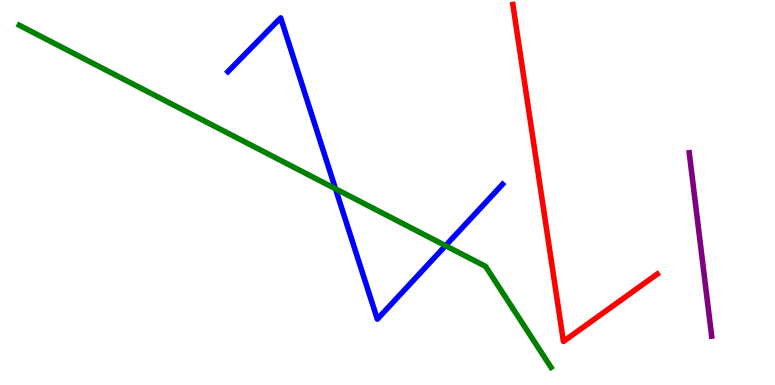[{'lines': ['blue', 'red'], 'intersections': []}, {'lines': ['green', 'red'], 'intersections': []}, {'lines': ['purple', 'red'], 'intersections': []}, {'lines': ['blue', 'green'], 'intersections': [{'x': 4.33, 'y': 5.1}, {'x': 5.75, 'y': 3.62}]}, {'lines': ['blue', 'purple'], 'intersections': []}, {'lines': ['green', 'purple'], 'intersections': []}]